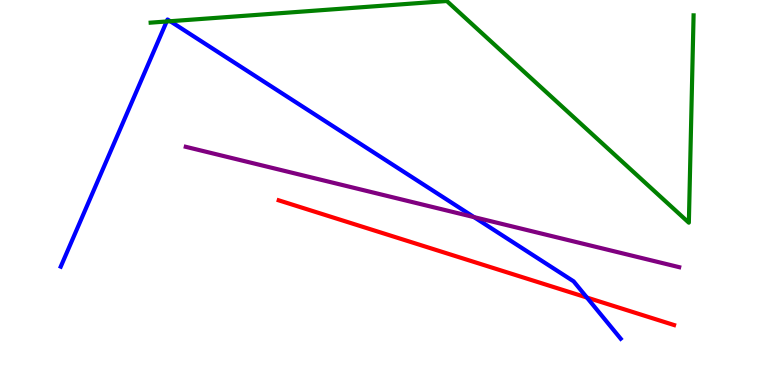[{'lines': ['blue', 'red'], 'intersections': [{'x': 7.57, 'y': 2.27}]}, {'lines': ['green', 'red'], 'intersections': []}, {'lines': ['purple', 'red'], 'intersections': []}, {'lines': ['blue', 'green'], 'intersections': [{'x': 2.15, 'y': 9.44}, {'x': 2.2, 'y': 9.45}]}, {'lines': ['blue', 'purple'], 'intersections': [{'x': 6.12, 'y': 4.36}]}, {'lines': ['green', 'purple'], 'intersections': []}]